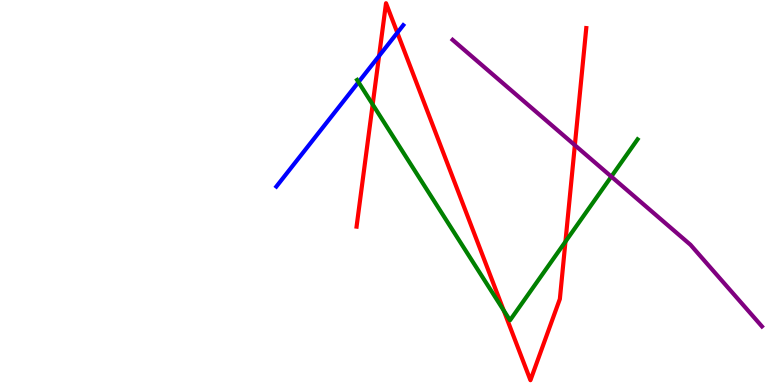[{'lines': ['blue', 'red'], 'intersections': [{'x': 4.89, 'y': 8.55}, {'x': 5.13, 'y': 9.15}]}, {'lines': ['green', 'red'], 'intersections': [{'x': 4.81, 'y': 7.29}, {'x': 6.5, 'y': 1.94}, {'x': 7.3, 'y': 3.72}]}, {'lines': ['purple', 'red'], 'intersections': [{'x': 7.42, 'y': 6.23}]}, {'lines': ['blue', 'green'], 'intersections': [{'x': 4.63, 'y': 7.87}]}, {'lines': ['blue', 'purple'], 'intersections': []}, {'lines': ['green', 'purple'], 'intersections': [{'x': 7.89, 'y': 5.41}]}]